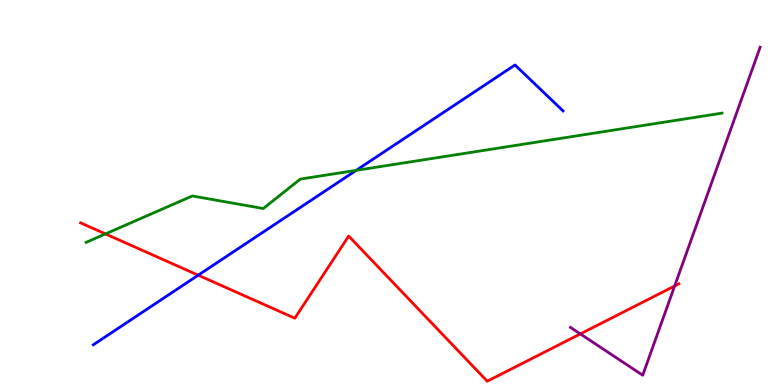[{'lines': ['blue', 'red'], 'intersections': [{'x': 2.56, 'y': 2.85}]}, {'lines': ['green', 'red'], 'intersections': [{'x': 1.36, 'y': 3.92}]}, {'lines': ['purple', 'red'], 'intersections': [{'x': 7.49, 'y': 1.33}, {'x': 8.71, 'y': 2.57}]}, {'lines': ['blue', 'green'], 'intersections': [{'x': 4.6, 'y': 5.58}]}, {'lines': ['blue', 'purple'], 'intersections': []}, {'lines': ['green', 'purple'], 'intersections': []}]